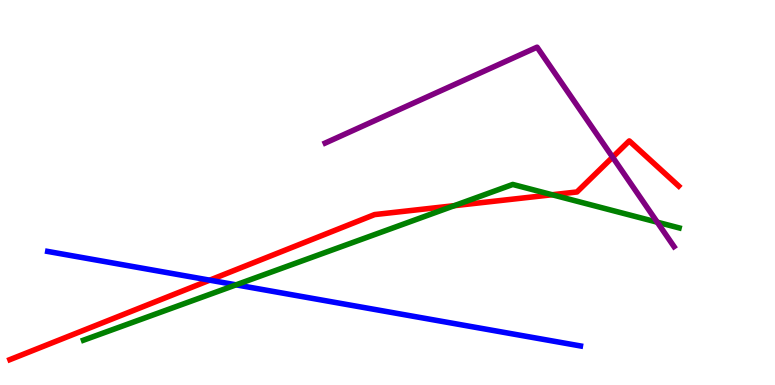[{'lines': ['blue', 'red'], 'intersections': [{'x': 2.71, 'y': 2.72}]}, {'lines': ['green', 'red'], 'intersections': [{'x': 5.86, 'y': 4.66}, {'x': 7.12, 'y': 4.94}]}, {'lines': ['purple', 'red'], 'intersections': [{'x': 7.9, 'y': 5.92}]}, {'lines': ['blue', 'green'], 'intersections': [{'x': 3.05, 'y': 2.6}]}, {'lines': ['blue', 'purple'], 'intersections': []}, {'lines': ['green', 'purple'], 'intersections': [{'x': 8.48, 'y': 4.23}]}]